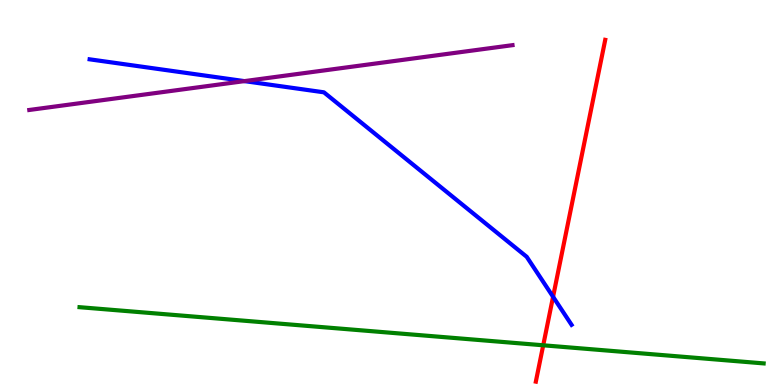[{'lines': ['blue', 'red'], 'intersections': [{'x': 7.14, 'y': 2.29}]}, {'lines': ['green', 'red'], 'intersections': [{'x': 7.01, 'y': 1.03}]}, {'lines': ['purple', 'red'], 'intersections': []}, {'lines': ['blue', 'green'], 'intersections': []}, {'lines': ['blue', 'purple'], 'intersections': [{'x': 3.15, 'y': 7.89}]}, {'lines': ['green', 'purple'], 'intersections': []}]